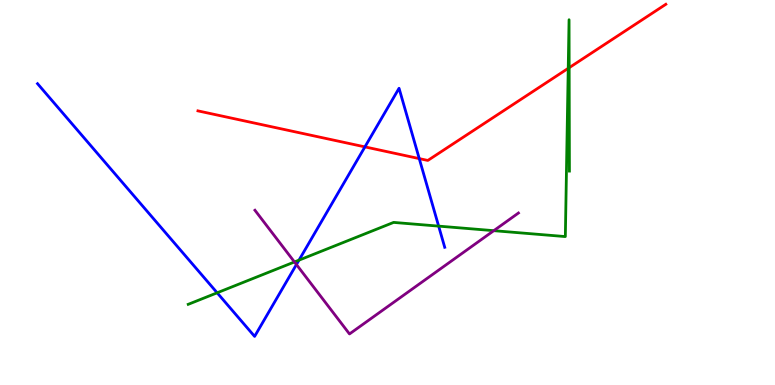[{'lines': ['blue', 'red'], 'intersections': [{'x': 4.71, 'y': 6.18}, {'x': 5.41, 'y': 5.88}]}, {'lines': ['green', 'red'], 'intersections': [{'x': 7.33, 'y': 8.23}, {'x': 7.34, 'y': 8.24}]}, {'lines': ['purple', 'red'], 'intersections': []}, {'lines': ['blue', 'green'], 'intersections': [{'x': 2.8, 'y': 2.39}, {'x': 3.86, 'y': 3.24}, {'x': 5.66, 'y': 4.13}]}, {'lines': ['blue', 'purple'], 'intersections': [{'x': 3.82, 'y': 3.13}]}, {'lines': ['green', 'purple'], 'intersections': [{'x': 3.8, 'y': 3.2}, {'x': 6.37, 'y': 4.01}]}]